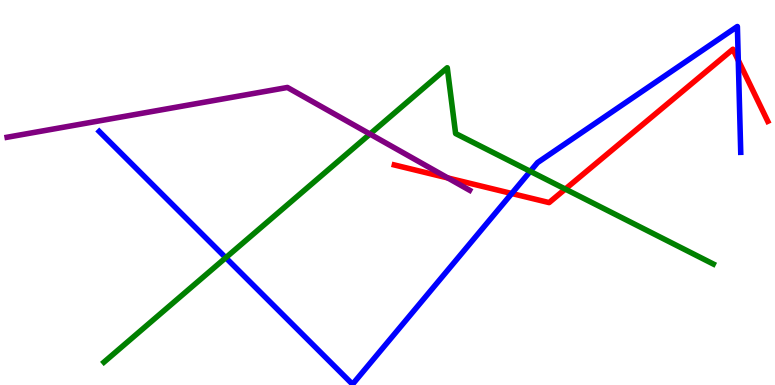[{'lines': ['blue', 'red'], 'intersections': [{'x': 6.6, 'y': 4.97}, {'x': 9.53, 'y': 8.43}]}, {'lines': ['green', 'red'], 'intersections': [{'x': 7.29, 'y': 5.09}]}, {'lines': ['purple', 'red'], 'intersections': [{'x': 5.78, 'y': 5.38}]}, {'lines': ['blue', 'green'], 'intersections': [{'x': 2.91, 'y': 3.31}, {'x': 6.84, 'y': 5.55}]}, {'lines': ['blue', 'purple'], 'intersections': []}, {'lines': ['green', 'purple'], 'intersections': [{'x': 4.77, 'y': 6.52}]}]